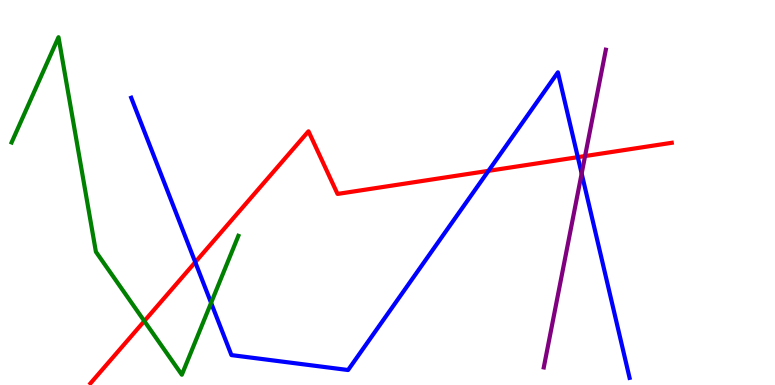[{'lines': ['blue', 'red'], 'intersections': [{'x': 2.52, 'y': 3.19}, {'x': 6.3, 'y': 5.56}, {'x': 7.46, 'y': 5.92}]}, {'lines': ['green', 'red'], 'intersections': [{'x': 1.86, 'y': 1.66}]}, {'lines': ['purple', 'red'], 'intersections': [{'x': 7.55, 'y': 5.95}]}, {'lines': ['blue', 'green'], 'intersections': [{'x': 2.72, 'y': 2.13}]}, {'lines': ['blue', 'purple'], 'intersections': [{'x': 7.51, 'y': 5.49}]}, {'lines': ['green', 'purple'], 'intersections': []}]